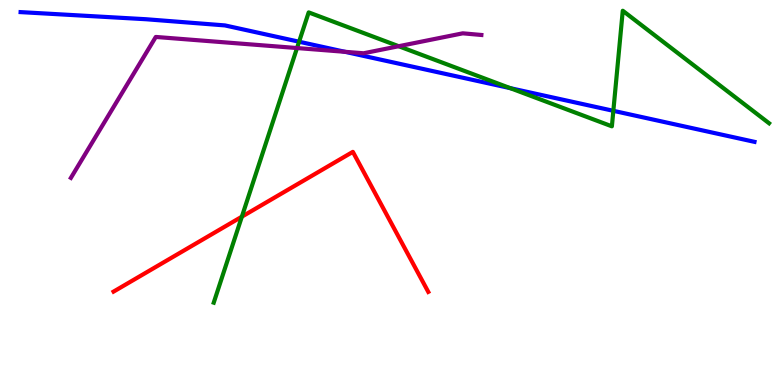[{'lines': ['blue', 'red'], 'intersections': []}, {'lines': ['green', 'red'], 'intersections': [{'x': 3.12, 'y': 4.37}]}, {'lines': ['purple', 'red'], 'intersections': []}, {'lines': ['blue', 'green'], 'intersections': [{'x': 3.86, 'y': 8.92}, {'x': 6.58, 'y': 7.71}, {'x': 7.91, 'y': 7.12}]}, {'lines': ['blue', 'purple'], 'intersections': [{'x': 4.45, 'y': 8.65}]}, {'lines': ['green', 'purple'], 'intersections': [{'x': 3.83, 'y': 8.75}, {'x': 5.14, 'y': 8.8}]}]